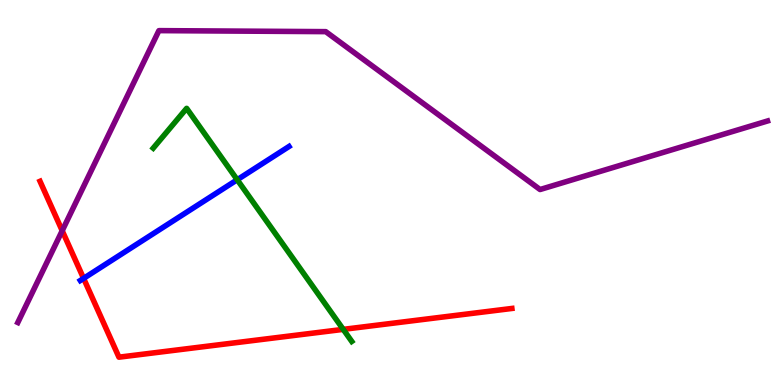[{'lines': ['blue', 'red'], 'intersections': [{'x': 1.08, 'y': 2.77}]}, {'lines': ['green', 'red'], 'intersections': [{'x': 4.43, 'y': 1.44}]}, {'lines': ['purple', 'red'], 'intersections': [{'x': 0.803, 'y': 4.01}]}, {'lines': ['blue', 'green'], 'intersections': [{'x': 3.06, 'y': 5.33}]}, {'lines': ['blue', 'purple'], 'intersections': []}, {'lines': ['green', 'purple'], 'intersections': []}]